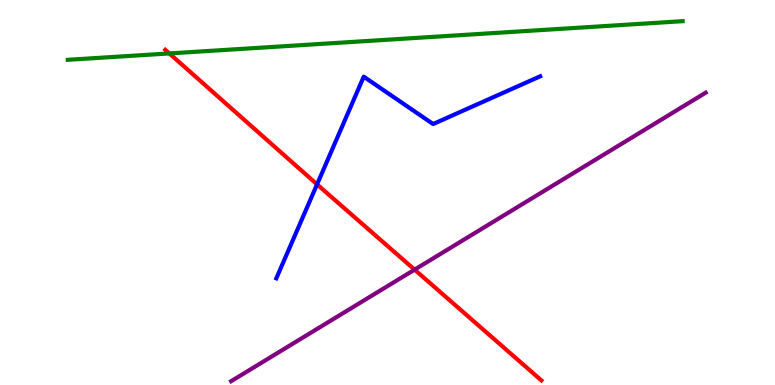[{'lines': ['blue', 'red'], 'intersections': [{'x': 4.09, 'y': 5.21}]}, {'lines': ['green', 'red'], 'intersections': [{'x': 2.19, 'y': 8.61}]}, {'lines': ['purple', 'red'], 'intersections': [{'x': 5.35, 'y': 3.0}]}, {'lines': ['blue', 'green'], 'intersections': []}, {'lines': ['blue', 'purple'], 'intersections': []}, {'lines': ['green', 'purple'], 'intersections': []}]